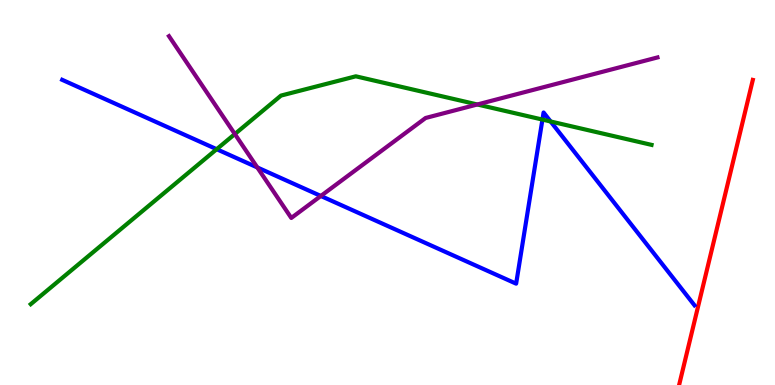[{'lines': ['blue', 'red'], 'intersections': []}, {'lines': ['green', 'red'], 'intersections': []}, {'lines': ['purple', 'red'], 'intersections': []}, {'lines': ['blue', 'green'], 'intersections': [{'x': 2.8, 'y': 6.12}, {'x': 7.0, 'y': 6.89}, {'x': 7.1, 'y': 6.84}]}, {'lines': ['blue', 'purple'], 'intersections': [{'x': 3.32, 'y': 5.65}, {'x': 4.14, 'y': 4.91}]}, {'lines': ['green', 'purple'], 'intersections': [{'x': 3.03, 'y': 6.52}, {'x': 6.16, 'y': 7.29}]}]